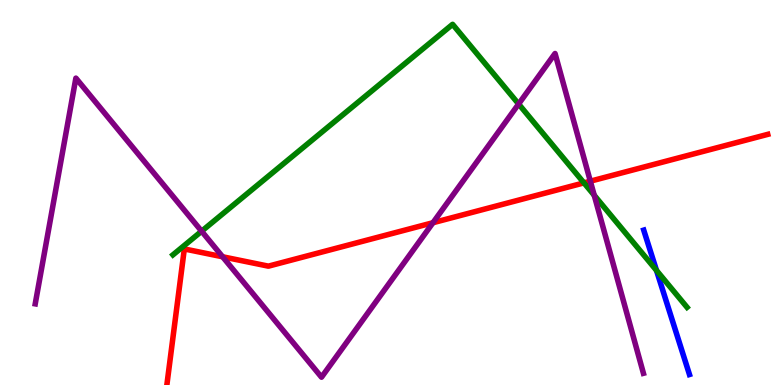[{'lines': ['blue', 'red'], 'intersections': []}, {'lines': ['green', 'red'], 'intersections': [{'x': 7.53, 'y': 5.25}]}, {'lines': ['purple', 'red'], 'intersections': [{'x': 2.87, 'y': 3.33}, {'x': 5.59, 'y': 4.21}, {'x': 7.62, 'y': 5.29}]}, {'lines': ['blue', 'green'], 'intersections': [{'x': 8.47, 'y': 2.98}]}, {'lines': ['blue', 'purple'], 'intersections': []}, {'lines': ['green', 'purple'], 'intersections': [{'x': 2.6, 'y': 3.99}, {'x': 6.69, 'y': 7.3}, {'x': 7.67, 'y': 4.93}]}]